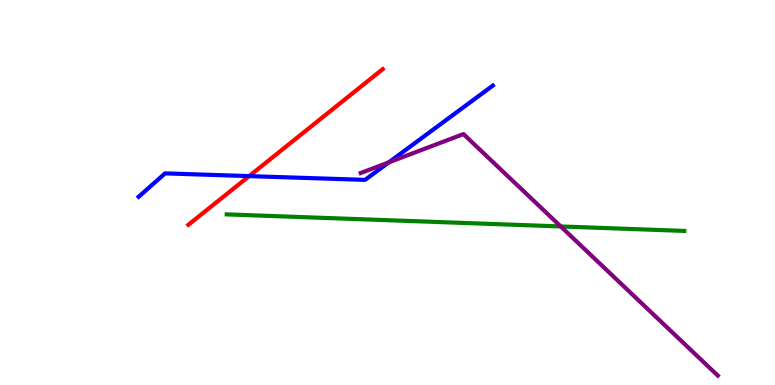[{'lines': ['blue', 'red'], 'intersections': [{'x': 3.21, 'y': 5.43}]}, {'lines': ['green', 'red'], 'intersections': []}, {'lines': ['purple', 'red'], 'intersections': []}, {'lines': ['blue', 'green'], 'intersections': []}, {'lines': ['blue', 'purple'], 'intersections': [{'x': 5.02, 'y': 5.78}]}, {'lines': ['green', 'purple'], 'intersections': [{'x': 7.24, 'y': 4.12}]}]